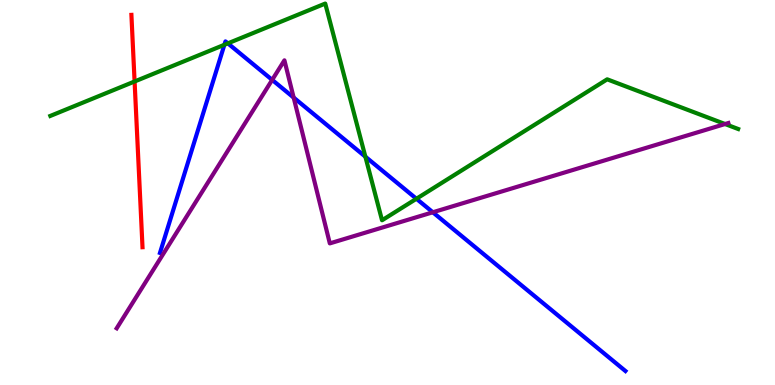[{'lines': ['blue', 'red'], 'intersections': []}, {'lines': ['green', 'red'], 'intersections': [{'x': 1.74, 'y': 7.88}]}, {'lines': ['purple', 'red'], 'intersections': []}, {'lines': ['blue', 'green'], 'intersections': [{'x': 2.9, 'y': 8.84}, {'x': 2.94, 'y': 8.87}, {'x': 4.71, 'y': 5.93}, {'x': 5.37, 'y': 4.84}]}, {'lines': ['blue', 'purple'], 'intersections': [{'x': 3.51, 'y': 7.93}, {'x': 3.79, 'y': 7.47}, {'x': 5.58, 'y': 4.49}]}, {'lines': ['green', 'purple'], 'intersections': [{'x': 9.36, 'y': 6.78}]}]